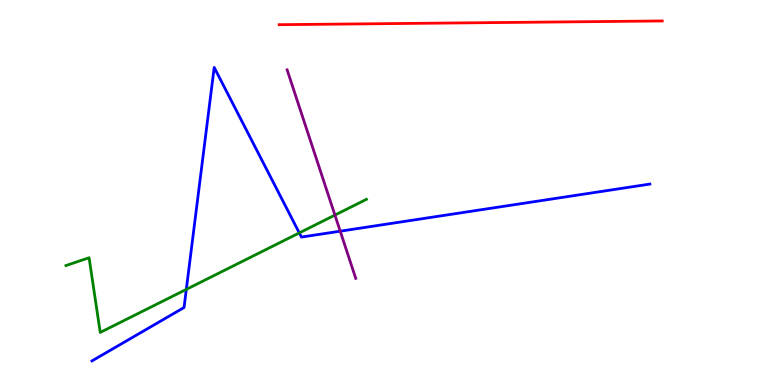[{'lines': ['blue', 'red'], 'intersections': []}, {'lines': ['green', 'red'], 'intersections': []}, {'lines': ['purple', 'red'], 'intersections': []}, {'lines': ['blue', 'green'], 'intersections': [{'x': 2.4, 'y': 2.48}, {'x': 3.86, 'y': 3.95}]}, {'lines': ['blue', 'purple'], 'intersections': [{'x': 4.39, 'y': 4.0}]}, {'lines': ['green', 'purple'], 'intersections': [{'x': 4.32, 'y': 4.41}]}]